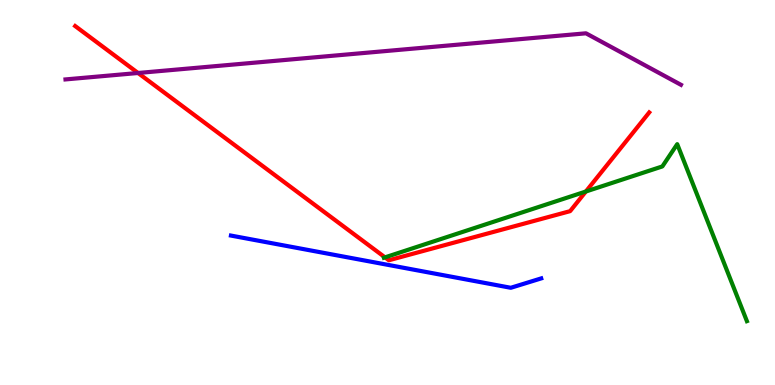[{'lines': ['blue', 'red'], 'intersections': []}, {'lines': ['green', 'red'], 'intersections': [{'x': 4.97, 'y': 3.32}, {'x': 7.56, 'y': 5.03}]}, {'lines': ['purple', 'red'], 'intersections': [{'x': 1.78, 'y': 8.1}]}, {'lines': ['blue', 'green'], 'intersections': []}, {'lines': ['blue', 'purple'], 'intersections': []}, {'lines': ['green', 'purple'], 'intersections': []}]